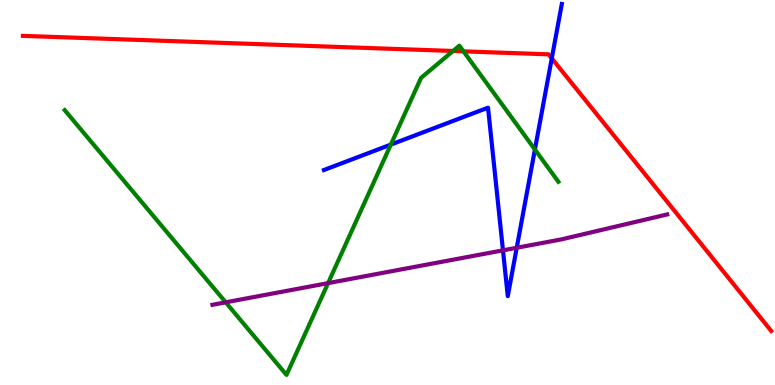[{'lines': ['blue', 'red'], 'intersections': [{'x': 7.12, 'y': 8.48}]}, {'lines': ['green', 'red'], 'intersections': [{'x': 5.85, 'y': 8.68}, {'x': 5.98, 'y': 8.67}]}, {'lines': ['purple', 'red'], 'intersections': []}, {'lines': ['blue', 'green'], 'intersections': [{'x': 5.04, 'y': 6.24}, {'x': 6.9, 'y': 6.12}]}, {'lines': ['blue', 'purple'], 'intersections': [{'x': 6.49, 'y': 3.5}, {'x': 6.67, 'y': 3.56}]}, {'lines': ['green', 'purple'], 'intersections': [{'x': 2.91, 'y': 2.15}, {'x': 4.23, 'y': 2.65}]}]